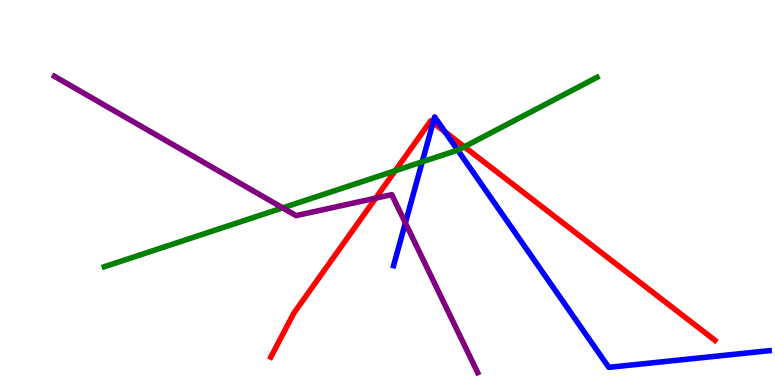[{'lines': ['blue', 'red'], 'intersections': [{'x': 5.59, 'y': 6.82}, {'x': 5.74, 'y': 6.58}]}, {'lines': ['green', 'red'], 'intersections': [{'x': 5.1, 'y': 5.57}, {'x': 5.99, 'y': 6.19}]}, {'lines': ['purple', 'red'], 'intersections': [{'x': 4.85, 'y': 4.85}]}, {'lines': ['blue', 'green'], 'intersections': [{'x': 5.45, 'y': 5.8}, {'x': 5.91, 'y': 6.1}]}, {'lines': ['blue', 'purple'], 'intersections': [{'x': 5.23, 'y': 4.21}]}, {'lines': ['green', 'purple'], 'intersections': [{'x': 3.65, 'y': 4.6}]}]